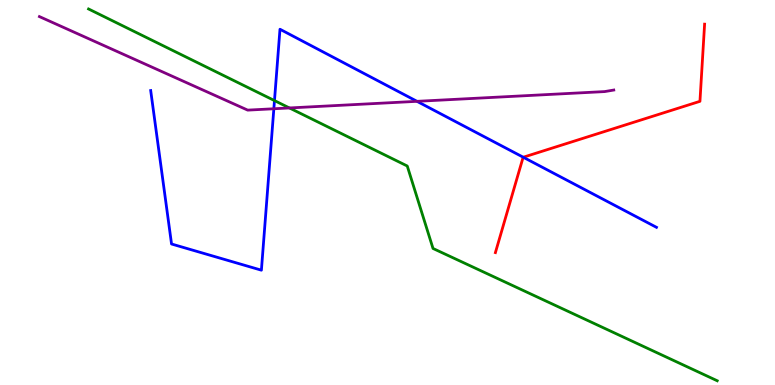[{'lines': ['blue', 'red'], 'intersections': [{'x': 6.75, 'y': 5.92}]}, {'lines': ['green', 'red'], 'intersections': []}, {'lines': ['purple', 'red'], 'intersections': []}, {'lines': ['blue', 'green'], 'intersections': [{'x': 3.54, 'y': 7.39}]}, {'lines': ['blue', 'purple'], 'intersections': [{'x': 3.53, 'y': 7.17}, {'x': 5.38, 'y': 7.37}]}, {'lines': ['green', 'purple'], 'intersections': [{'x': 3.73, 'y': 7.2}]}]